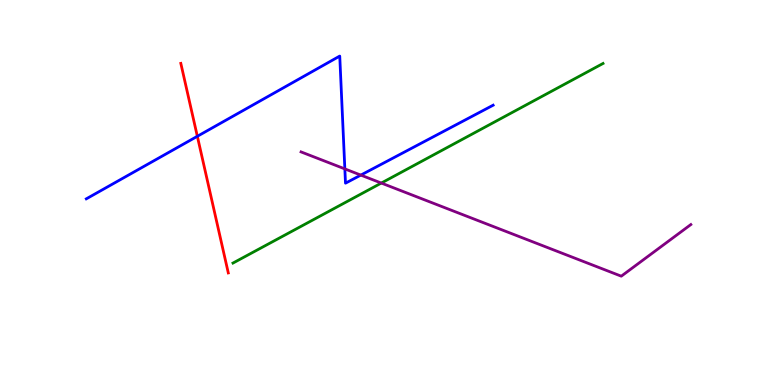[{'lines': ['blue', 'red'], 'intersections': [{'x': 2.55, 'y': 6.46}]}, {'lines': ['green', 'red'], 'intersections': []}, {'lines': ['purple', 'red'], 'intersections': []}, {'lines': ['blue', 'green'], 'intersections': []}, {'lines': ['blue', 'purple'], 'intersections': [{'x': 4.45, 'y': 5.61}, {'x': 4.66, 'y': 5.45}]}, {'lines': ['green', 'purple'], 'intersections': [{'x': 4.92, 'y': 5.25}]}]